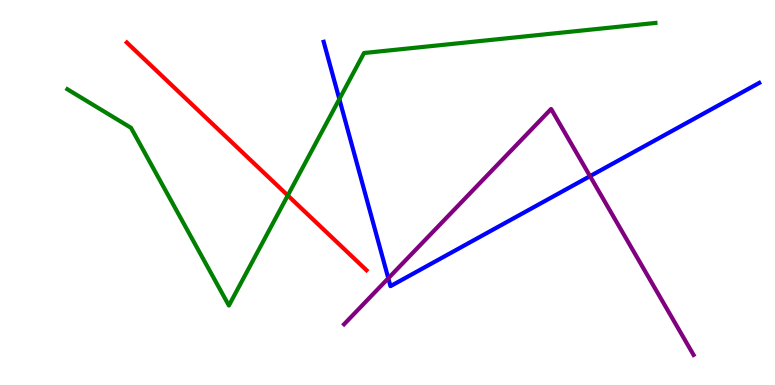[{'lines': ['blue', 'red'], 'intersections': []}, {'lines': ['green', 'red'], 'intersections': [{'x': 3.71, 'y': 4.92}]}, {'lines': ['purple', 'red'], 'intersections': []}, {'lines': ['blue', 'green'], 'intersections': [{'x': 4.38, 'y': 7.43}]}, {'lines': ['blue', 'purple'], 'intersections': [{'x': 5.01, 'y': 2.77}, {'x': 7.61, 'y': 5.42}]}, {'lines': ['green', 'purple'], 'intersections': []}]